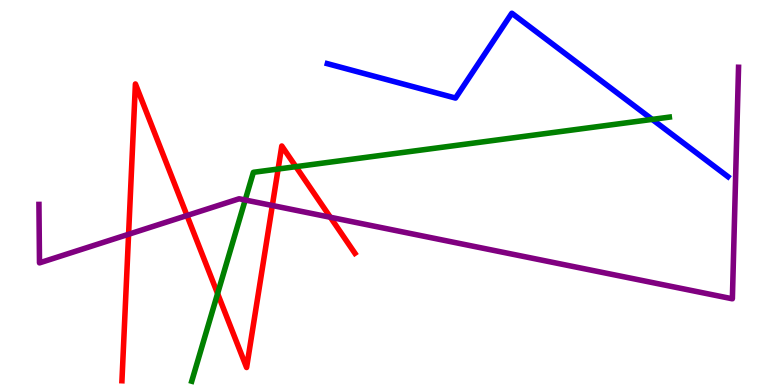[{'lines': ['blue', 'red'], 'intersections': []}, {'lines': ['green', 'red'], 'intersections': [{'x': 2.81, 'y': 2.37}, {'x': 3.59, 'y': 5.61}, {'x': 3.82, 'y': 5.67}]}, {'lines': ['purple', 'red'], 'intersections': [{'x': 1.66, 'y': 3.92}, {'x': 2.41, 'y': 4.4}, {'x': 3.51, 'y': 4.66}, {'x': 4.26, 'y': 4.36}]}, {'lines': ['blue', 'green'], 'intersections': [{'x': 8.42, 'y': 6.9}]}, {'lines': ['blue', 'purple'], 'intersections': []}, {'lines': ['green', 'purple'], 'intersections': [{'x': 3.16, 'y': 4.81}]}]